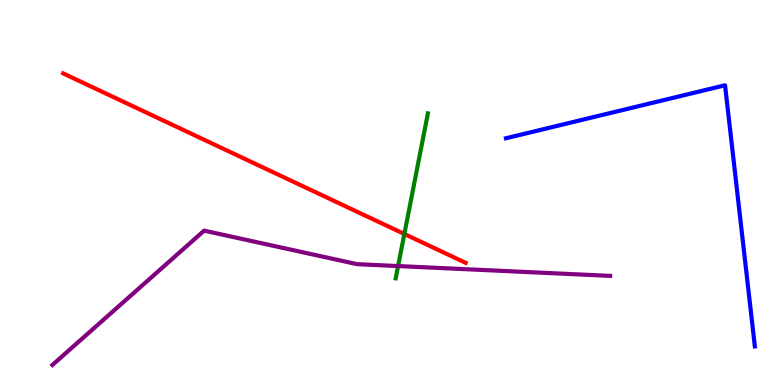[{'lines': ['blue', 'red'], 'intersections': []}, {'lines': ['green', 'red'], 'intersections': [{'x': 5.22, 'y': 3.92}]}, {'lines': ['purple', 'red'], 'intersections': []}, {'lines': ['blue', 'green'], 'intersections': []}, {'lines': ['blue', 'purple'], 'intersections': []}, {'lines': ['green', 'purple'], 'intersections': [{'x': 5.14, 'y': 3.09}]}]